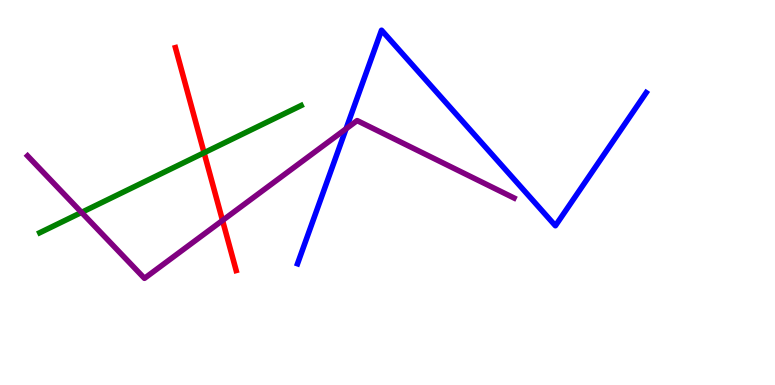[{'lines': ['blue', 'red'], 'intersections': []}, {'lines': ['green', 'red'], 'intersections': [{'x': 2.63, 'y': 6.03}]}, {'lines': ['purple', 'red'], 'intersections': [{'x': 2.87, 'y': 4.27}]}, {'lines': ['blue', 'green'], 'intersections': []}, {'lines': ['blue', 'purple'], 'intersections': [{'x': 4.47, 'y': 6.65}]}, {'lines': ['green', 'purple'], 'intersections': [{'x': 1.05, 'y': 4.48}]}]